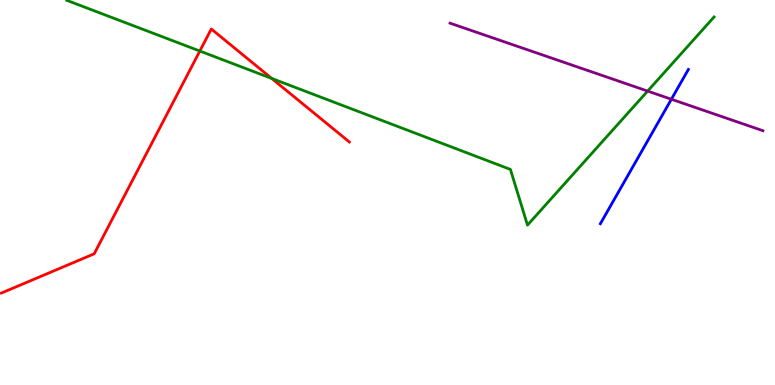[{'lines': ['blue', 'red'], 'intersections': []}, {'lines': ['green', 'red'], 'intersections': [{'x': 2.58, 'y': 8.67}, {'x': 3.51, 'y': 7.96}]}, {'lines': ['purple', 'red'], 'intersections': []}, {'lines': ['blue', 'green'], 'intersections': []}, {'lines': ['blue', 'purple'], 'intersections': [{'x': 8.66, 'y': 7.42}]}, {'lines': ['green', 'purple'], 'intersections': [{'x': 8.36, 'y': 7.63}]}]